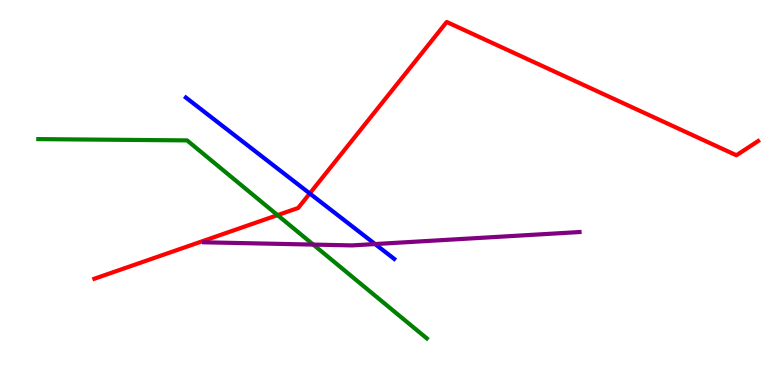[{'lines': ['blue', 'red'], 'intersections': [{'x': 4.0, 'y': 4.97}]}, {'lines': ['green', 'red'], 'intersections': [{'x': 3.58, 'y': 4.41}]}, {'lines': ['purple', 'red'], 'intersections': []}, {'lines': ['blue', 'green'], 'intersections': []}, {'lines': ['blue', 'purple'], 'intersections': [{'x': 4.84, 'y': 3.66}]}, {'lines': ['green', 'purple'], 'intersections': [{'x': 4.04, 'y': 3.65}]}]